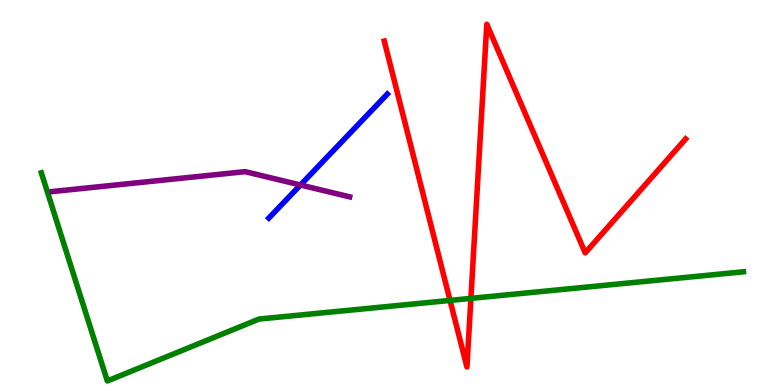[{'lines': ['blue', 'red'], 'intersections': []}, {'lines': ['green', 'red'], 'intersections': [{'x': 5.81, 'y': 2.2}, {'x': 6.08, 'y': 2.25}]}, {'lines': ['purple', 'red'], 'intersections': []}, {'lines': ['blue', 'green'], 'intersections': []}, {'lines': ['blue', 'purple'], 'intersections': [{'x': 3.88, 'y': 5.2}]}, {'lines': ['green', 'purple'], 'intersections': []}]